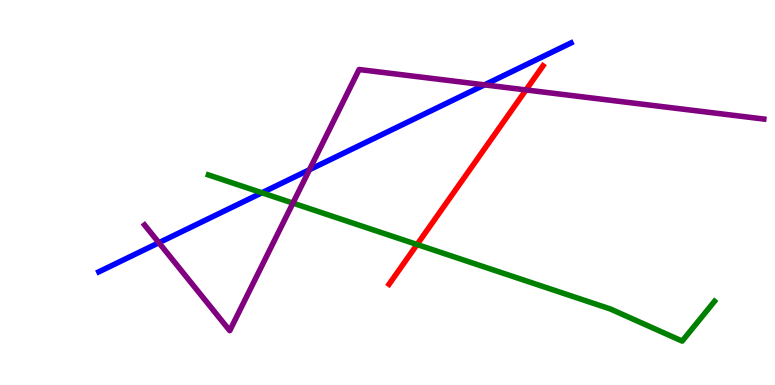[{'lines': ['blue', 'red'], 'intersections': []}, {'lines': ['green', 'red'], 'intersections': [{'x': 5.38, 'y': 3.65}]}, {'lines': ['purple', 'red'], 'intersections': [{'x': 6.79, 'y': 7.66}]}, {'lines': ['blue', 'green'], 'intersections': [{'x': 3.38, 'y': 4.99}]}, {'lines': ['blue', 'purple'], 'intersections': [{'x': 2.05, 'y': 3.7}, {'x': 3.99, 'y': 5.59}, {'x': 6.25, 'y': 7.8}]}, {'lines': ['green', 'purple'], 'intersections': [{'x': 3.78, 'y': 4.72}]}]